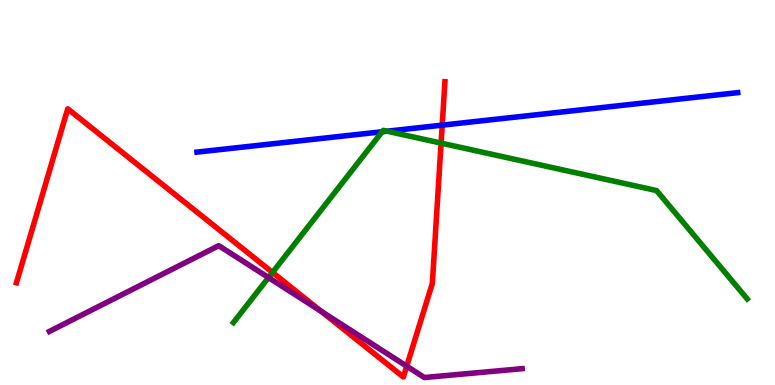[{'lines': ['blue', 'red'], 'intersections': [{'x': 5.71, 'y': 6.75}]}, {'lines': ['green', 'red'], 'intersections': [{'x': 3.52, 'y': 2.92}, {'x': 5.69, 'y': 6.28}]}, {'lines': ['purple', 'red'], 'intersections': [{'x': 4.15, 'y': 1.91}, {'x': 5.25, 'y': 0.489}]}, {'lines': ['blue', 'green'], 'intersections': [{'x': 4.93, 'y': 6.58}, {'x': 4.99, 'y': 6.59}]}, {'lines': ['blue', 'purple'], 'intersections': []}, {'lines': ['green', 'purple'], 'intersections': [{'x': 3.46, 'y': 2.79}]}]